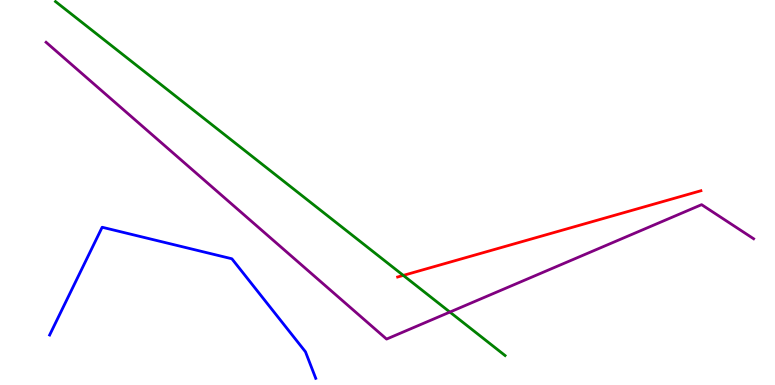[{'lines': ['blue', 'red'], 'intersections': []}, {'lines': ['green', 'red'], 'intersections': [{'x': 5.2, 'y': 2.85}]}, {'lines': ['purple', 'red'], 'intersections': []}, {'lines': ['blue', 'green'], 'intersections': []}, {'lines': ['blue', 'purple'], 'intersections': []}, {'lines': ['green', 'purple'], 'intersections': [{'x': 5.8, 'y': 1.89}]}]